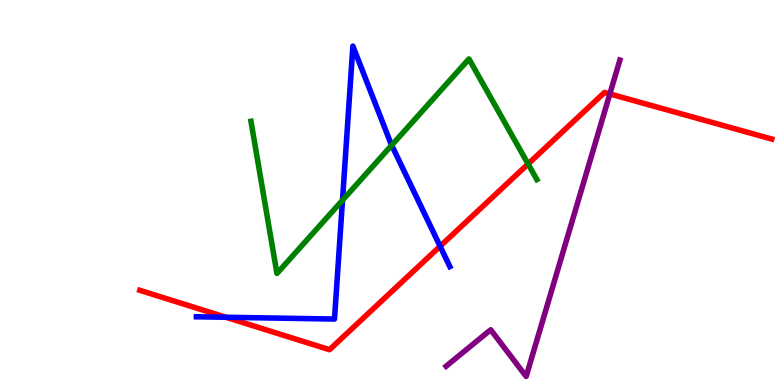[{'lines': ['blue', 'red'], 'intersections': [{'x': 2.92, 'y': 1.76}, {'x': 5.68, 'y': 3.6}]}, {'lines': ['green', 'red'], 'intersections': [{'x': 6.81, 'y': 5.74}]}, {'lines': ['purple', 'red'], 'intersections': [{'x': 7.87, 'y': 7.56}]}, {'lines': ['blue', 'green'], 'intersections': [{'x': 4.42, 'y': 4.8}, {'x': 5.05, 'y': 6.23}]}, {'lines': ['blue', 'purple'], 'intersections': []}, {'lines': ['green', 'purple'], 'intersections': []}]